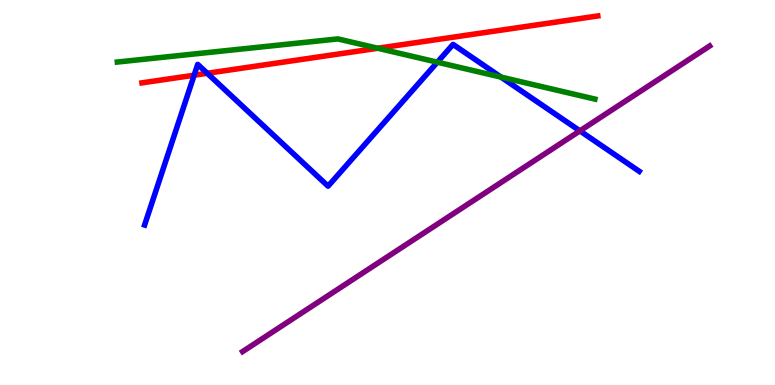[{'lines': ['blue', 'red'], 'intersections': [{'x': 2.51, 'y': 8.05}, {'x': 2.67, 'y': 8.1}]}, {'lines': ['green', 'red'], 'intersections': [{'x': 4.87, 'y': 8.75}]}, {'lines': ['purple', 'red'], 'intersections': []}, {'lines': ['blue', 'green'], 'intersections': [{'x': 5.64, 'y': 8.38}, {'x': 6.46, 'y': 8.0}]}, {'lines': ['blue', 'purple'], 'intersections': [{'x': 7.48, 'y': 6.6}]}, {'lines': ['green', 'purple'], 'intersections': []}]